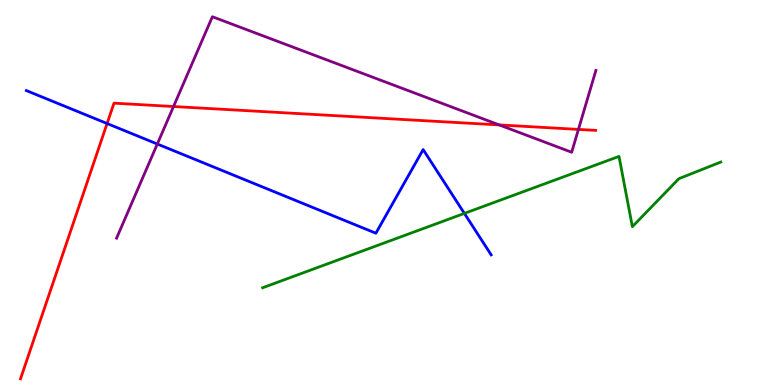[{'lines': ['blue', 'red'], 'intersections': [{'x': 1.38, 'y': 6.79}]}, {'lines': ['green', 'red'], 'intersections': []}, {'lines': ['purple', 'red'], 'intersections': [{'x': 2.24, 'y': 7.23}, {'x': 6.44, 'y': 6.76}, {'x': 7.46, 'y': 6.64}]}, {'lines': ['blue', 'green'], 'intersections': [{'x': 5.99, 'y': 4.46}]}, {'lines': ['blue', 'purple'], 'intersections': [{'x': 2.03, 'y': 6.26}]}, {'lines': ['green', 'purple'], 'intersections': []}]